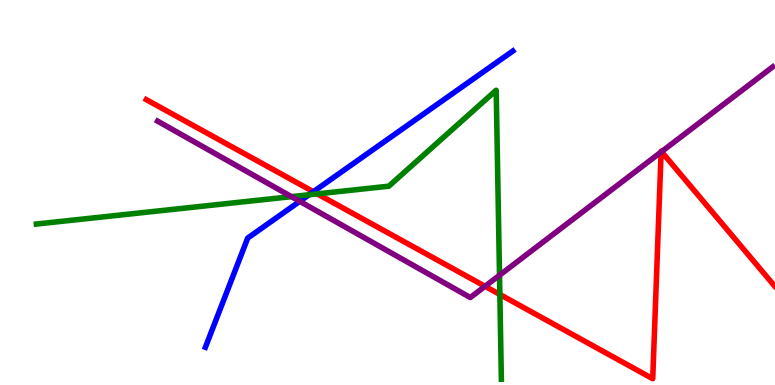[{'lines': ['blue', 'red'], 'intersections': [{'x': 4.04, 'y': 5.02}]}, {'lines': ['green', 'red'], 'intersections': [{'x': 4.09, 'y': 4.96}, {'x': 6.45, 'y': 2.35}]}, {'lines': ['purple', 'red'], 'intersections': [{'x': 6.26, 'y': 2.56}, {'x': 8.53, 'y': 6.05}, {'x': 8.54, 'y': 6.06}]}, {'lines': ['blue', 'green'], 'intersections': [{'x': 3.99, 'y': 4.94}]}, {'lines': ['blue', 'purple'], 'intersections': [{'x': 3.87, 'y': 4.77}]}, {'lines': ['green', 'purple'], 'intersections': [{'x': 3.76, 'y': 4.89}, {'x': 6.45, 'y': 2.85}]}]